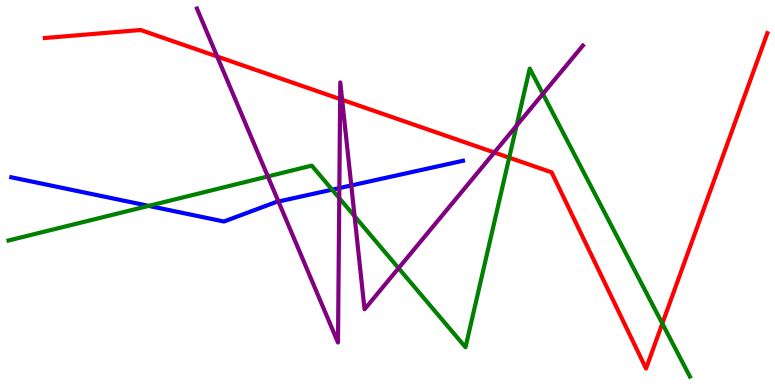[{'lines': ['blue', 'red'], 'intersections': []}, {'lines': ['green', 'red'], 'intersections': [{'x': 6.57, 'y': 5.91}, {'x': 8.55, 'y': 1.6}]}, {'lines': ['purple', 'red'], 'intersections': [{'x': 2.8, 'y': 8.53}, {'x': 4.39, 'y': 7.43}, {'x': 4.41, 'y': 7.41}, {'x': 6.38, 'y': 6.04}]}, {'lines': ['blue', 'green'], 'intersections': [{'x': 1.92, 'y': 4.65}, {'x': 4.29, 'y': 5.07}]}, {'lines': ['blue', 'purple'], 'intersections': [{'x': 3.59, 'y': 4.77}, {'x': 4.38, 'y': 5.12}, {'x': 4.53, 'y': 5.18}]}, {'lines': ['green', 'purple'], 'intersections': [{'x': 3.46, 'y': 5.42}, {'x': 4.38, 'y': 4.85}, {'x': 4.58, 'y': 4.38}, {'x': 5.14, 'y': 3.03}, {'x': 6.67, 'y': 6.74}, {'x': 7.01, 'y': 7.56}]}]